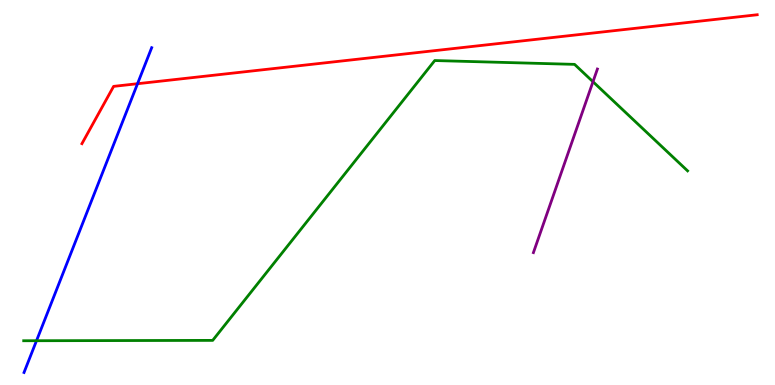[{'lines': ['blue', 'red'], 'intersections': [{'x': 1.77, 'y': 7.83}]}, {'lines': ['green', 'red'], 'intersections': []}, {'lines': ['purple', 'red'], 'intersections': []}, {'lines': ['blue', 'green'], 'intersections': [{'x': 0.471, 'y': 1.15}]}, {'lines': ['blue', 'purple'], 'intersections': []}, {'lines': ['green', 'purple'], 'intersections': [{'x': 7.65, 'y': 7.88}]}]